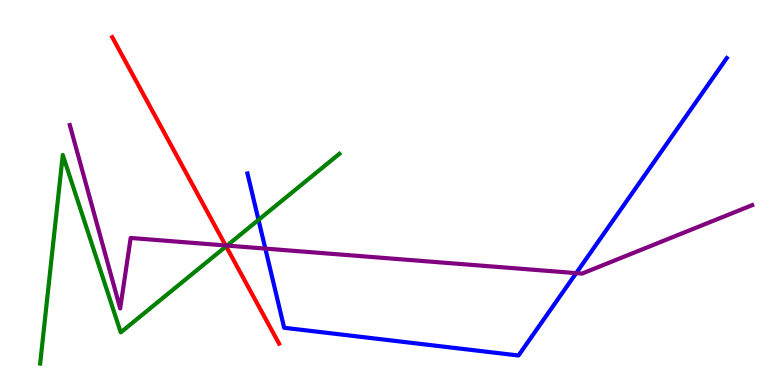[{'lines': ['blue', 'red'], 'intersections': []}, {'lines': ['green', 'red'], 'intersections': [{'x': 2.92, 'y': 3.6}]}, {'lines': ['purple', 'red'], 'intersections': [{'x': 2.91, 'y': 3.62}]}, {'lines': ['blue', 'green'], 'intersections': [{'x': 3.34, 'y': 4.29}]}, {'lines': ['blue', 'purple'], 'intersections': [{'x': 3.42, 'y': 3.54}, {'x': 7.43, 'y': 2.91}]}, {'lines': ['green', 'purple'], 'intersections': [{'x': 2.93, 'y': 3.62}]}]